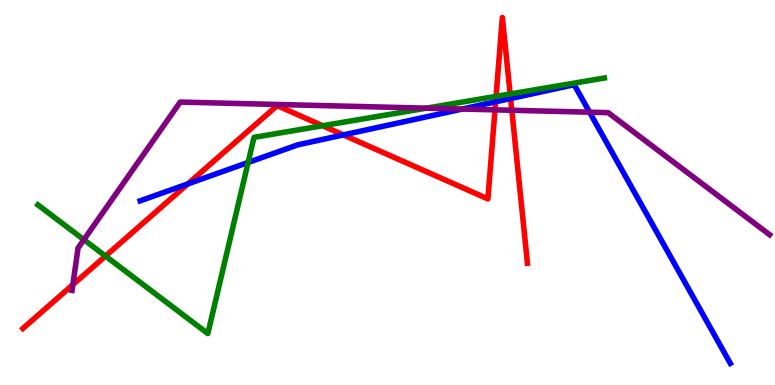[{'lines': ['blue', 'red'], 'intersections': [{'x': 2.42, 'y': 5.22}, {'x': 4.43, 'y': 6.5}, {'x': 6.4, 'y': 7.36}, {'x': 6.59, 'y': 7.44}]}, {'lines': ['green', 'red'], 'intersections': [{'x': 1.36, 'y': 3.35}, {'x': 4.16, 'y': 6.73}, {'x': 6.4, 'y': 7.5}, {'x': 6.58, 'y': 7.56}]}, {'lines': ['purple', 'red'], 'intersections': [{'x': 0.94, 'y': 2.61}, {'x': 6.39, 'y': 7.15}, {'x': 6.6, 'y': 7.14}]}, {'lines': ['blue', 'green'], 'intersections': [{'x': 3.2, 'y': 5.78}]}, {'lines': ['blue', 'purple'], 'intersections': [{'x': 5.96, 'y': 7.17}, {'x': 7.61, 'y': 7.09}]}, {'lines': ['green', 'purple'], 'intersections': [{'x': 1.08, 'y': 3.77}, {'x': 5.5, 'y': 7.19}]}]